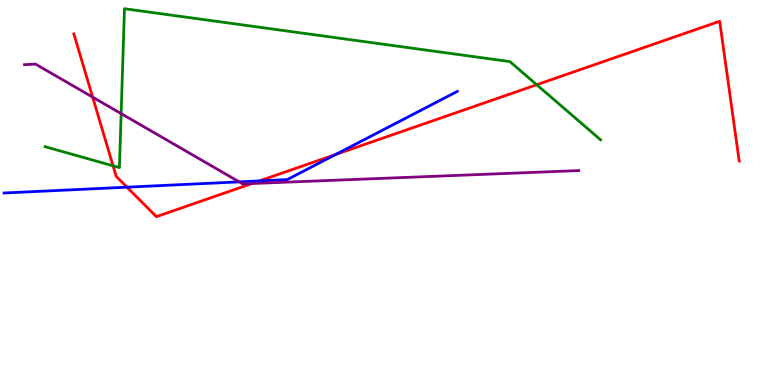[{'lines': ['blue', 'red'], 'intersections': [{'x': 1.64, 'y': 5.14}, {'x': 3.35, 'y': 5.3}, {'x': 4.33, 'y': 5.99}]}, {'lines': ['green', 'red'], 'intersections': [{'x': 1.46, 'y': 5.69}, {'x': 6.93, 'y': 7.8}]}, {'lines': ['purple', 'red'], 'intersections': [{'x': 1.2, 'y': 7.48}, {'x': 3.25, 'y': 5.23}]}, {'lines': ['blue', 'green'], 'intersections': []}, {'lines': ['blue', 'purple'], 'intersections': [{'x': 3.09, 'y': 5.28}]}, {'lines': ['green', 'purple'], 'intersections': [{'x': 1.56, 'y': 7.05}]}]